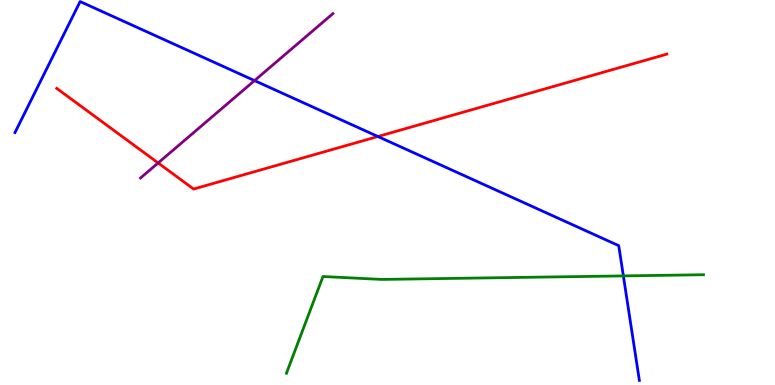[{'lines': ['blue', 'red'], 'intersections': [{'x': 4.88, 'y': 6.45}]}, {'lines': ['green', 'red'], 'intersections': []}, {'lines': ['purple', 'red'], 'intersections': [{'x': 2.04, 'y': 5.77}]}, {'lines': ['blue', 'green'], 'intersections': [{'x': 8.04, 'y': 2.83}]}, {'lines': ['blue', 'purple'], 'intersections': [{'x': 3.28, 'y': 7.91}]}, {'lines': ['green', 'purple'], 'intersections': []}]